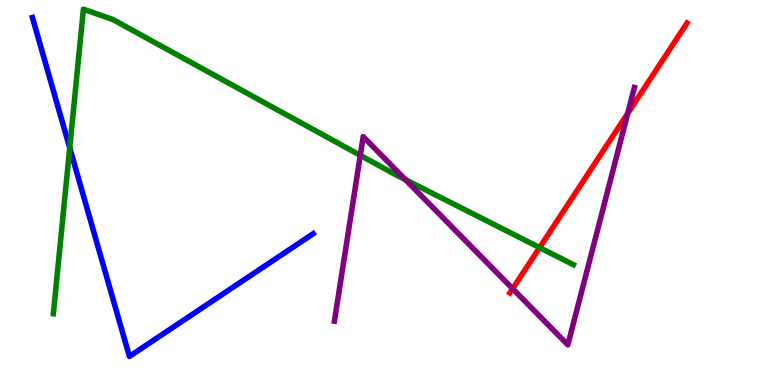[{'lines': ['blue', 'red'], 'intersections': []}, {'lines': ['green', 'red'], 'intersections': [{'x': 6.96, 'y': 3.57}]}, {'lines': ['purple', 'red'], 'intersections': [{'x': 6.61, 'y': 2.5}, {'x': 8.1, 'y': 7.05}]}, {'lines': ['blue', 'green'], 'intersections': [{'x': 0.9, 'y': 6.16}]}, {'lines': ['blue', 'purple'], 'intersections': []}, {'lines': ['green', 'purple'], 'intersections': [{'x': 4.65, 'y': 5.97}, {'x': 5.23, 'y': 5.33}]}]